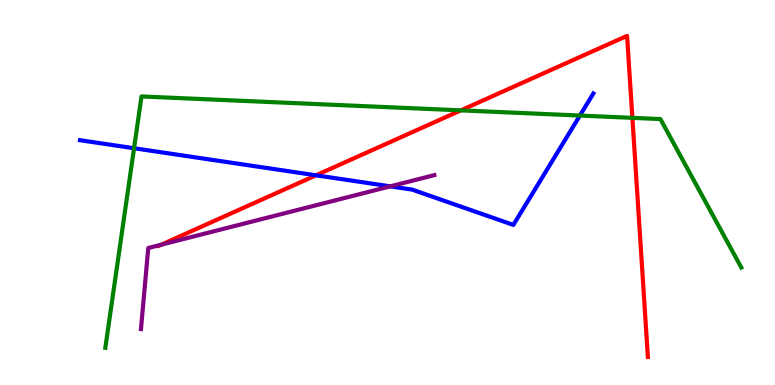[{'lines': ['blue', 'red'], 'intersections': [{'x': 4.08, 'y': 5.45}]}, {'lines': ['green', 'red'], 'intersections': [{'x': 5.95, 'y': 7.13}, {'x': 8.16, 'y': 6.94}]}, {'lines': ['purple', 'red'], 'intersections': [{'x': 2.08, 'y': 3.64}]}, {'lines': ['blue', 'green'], 'intersections': [{'x': 1.73, 'y': 6.15}, {'x': 7.48, 'y': 7.0}]}, {'lines': ['blue', 'purple'], 'intersections': [{'x': 5.04, 'y': 5.16}]}, {'lines': ['green', 'purple'], 'intersections': []}]